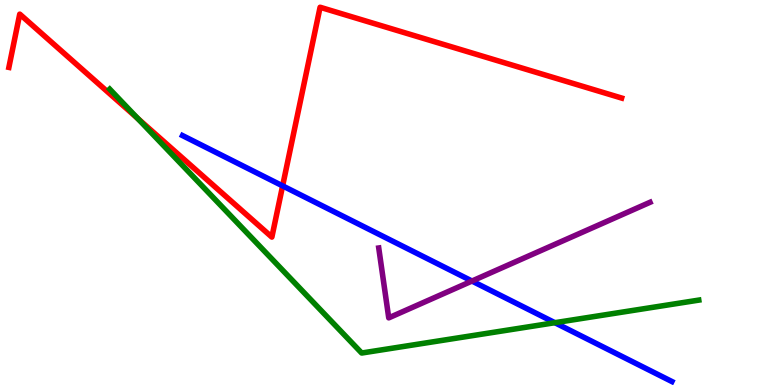[{'lines': ['blue', 'red'], 'intersections': [{'x': 3.65, 'y': 5.17}]}, {'lines': ['green', 'red'], 'intersections': [{'x': 1.78, 'y': 6.92}]}, {'lines': ['purple', 'red'], 'intersections': []}, {'lines': ['blue', 'green'], 'intersections': [{'x': 7.16, 'y': 1.62}]}, {'lines': ['blue', 'purple'], 'intersections': [{'x': 6.09, 'y': 2.7}]}, {'lines': ['green', 'purple'], 'intersections': []}]